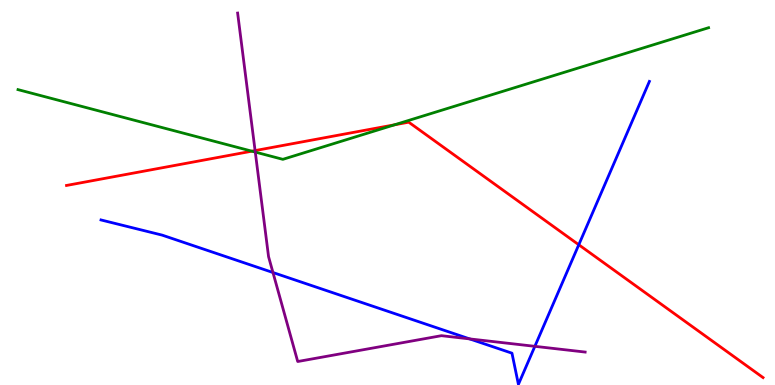[{'lines': ['blue', 'red'], 'intersections': [{'x': 7.47, 'y': 3.64}]}, {'lines': ['green', 'red'], 'intersections': [{'x': 3.25, 'y': 6.07}, {'x': 5.09, 'y': 6.76}]}, {'lines': ['purple', 'red'], 'intersections': [{'x': 3.29, 'y': 6.09}]}, {'lines': ['blue', 'green'], 'intersections': []}, {'lines': ['blue', 'purple'], 'intersections': [{'x': 3.52, 'y': 2.92}, {'x': 6.06, 'y': 1.2}, {'x': 6.9, 'y': 1.0}]}, {'lines': ['green', 'purple'], 'intersections': [{'x': 3.29, 'y': 6.05}]}]